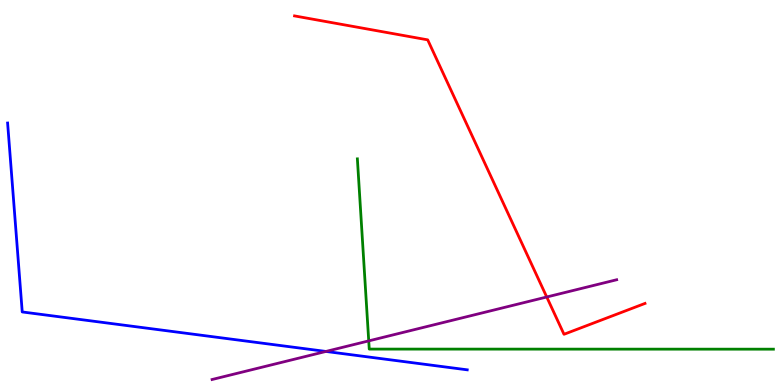[{'lines': ['blue', 'red'], 'intersections': []}, {'lines': ['green', 'red'], 'intersections': []}, {'lines': ['purple', 'red'], 'intersections': [{'x': 7.05, 'y': 2.29}]}, {'lines': ['blue', 'green'], 'intersections': []}, {'lines': ['blue', 'purple'], 'intersections': [{'x': 4.21, 'y': 0.872}]}, {'lines': ['green', 'purple'], 'intersections': [{'x': 4.76, 'y': 1.15}]}]